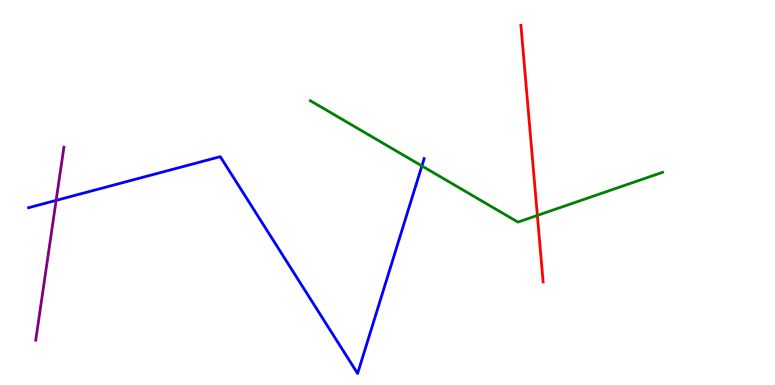[{'lines': ['blue', 'red'], 'intersections': []}, {'lines': ['green', 'red'], 'intersections': [{'x': 6.93, 'y': 4.4}]}, {'lines': ['purple', 'red'], 'intersections': []}, {'lines': ['blue', 'green'], 'intersections': [{'x': 5.44, 'y': 5.69}]}, {'lines': ['blue', 'purple'], 'intersections': [{'x': 0.724, 'y': 4.8}]}, {'lines': ['green', 'purple'], 'intersections': []}]